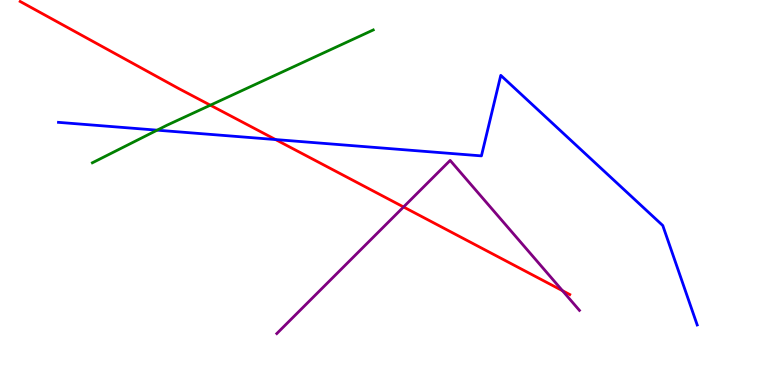[{'lines': ['blue', 'red'], 'intersections': [{'x': 3.56, 'y': 6.37}]}, {'lines': ['green', 'red'], 'intersections': [{'x': 2.71, 'y': 7.27}]}, {'lines': ['purple', 'red'], 'intersections': [{'x': 5.21, 'y': 4.62}, {'x': 7.26, 'y': 2.45}]}, {'lines': ['blue', 'green'], 'intersections': [{'x': 2.03, 'y': 6.62}]}, {'lines': ['blue', 'purple'], 'intersections': []}, {'lines': ['green', 'purple'], 'intersections': []}]